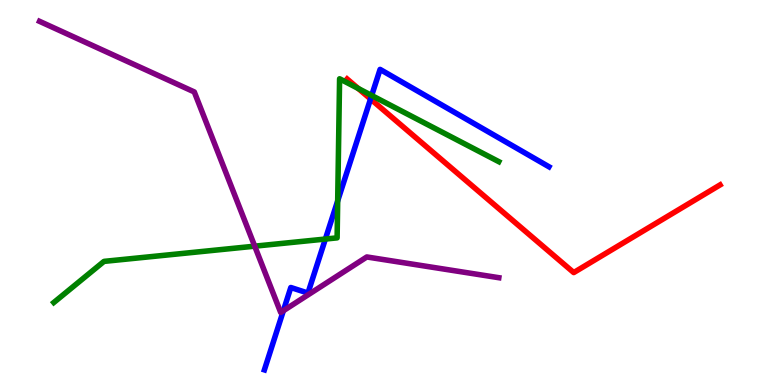[{'lines': ['blue', 'red'], 'intersections': [{'x': 4.78, 'y': 7.43}]}, {'lines': ['green', 'red'], 'intersections': [{'x': 4.62, 'y': 7.7}]}, {'lines': ['purple', 'red'], 'intersections': []}, {'lines': ['blue', 'green'], 'intersections': [{'x': 4.2, 'y': 3.79}, {'x': 4.36, 'y': 4.78}, {'x': 4.8, 'y': 7.52}]}, {'lines': ['blue', 'purple'], 'intersections': [{'x': 3.66, 'y': 1.93}]}, {'lines': ['green', 'purple'], 'intersections': [{'x': 3.29, 'y': 3.61}]}]